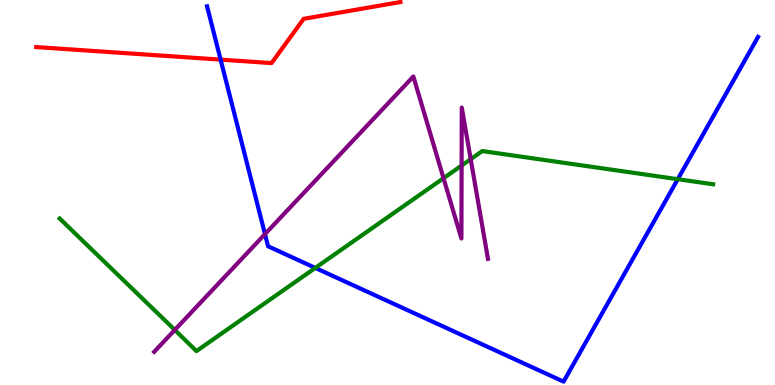[{'lines': ['blue', 'red'], 'intersections': [{'x': 2.85, 'y': 8.45}]}, {'lines': ['green', 'red'], 'intersections': []}, {'lines': ['purple', 'red'], 'intersections': []}, {'lines': ['blue', 'green'], 'intersections': [{'x': 4.07, 'y': 3.04}, {'x': 8.75, 'y': 5.35}]}, {'lines': ['blue', 'purple'], 'intersections': [{'x': 3.42, 'y': 3.92}]}, {'lines': ['green', 'purple'], 'intersections': [{'x': 2.26, 'y': 1.43}, {'x': 5.72, 'y': 5.37}, {'x': 5.96, 'y': 5.7}, {'x': 6.07, 'y': 5.87}]}]